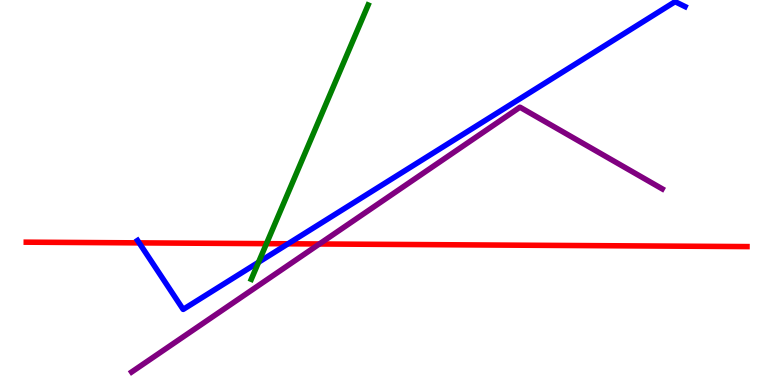[{'lines': ['blue', 'red'], 'intersections': [{'x': 1.8, 'y': 3.69}, {'x': 3.72, 'y': 3.67}]}, {'lines': ['green', 'red'], 'intersections': [{'x': 3.44, 'y': 3.67}]}, {'lines': ['purple', 'red'], 'intersections': [{'x': 4.12, 'y': 3.66}]}, {'lines': ['blue', 'green'], 'intersections': [{'x': 3.34, 'y': 3.19}]}, {'lines': ['blue', 'purple'], 'intersections': []}, {'lines': ['green', 'purple'], 'intersections': []}]